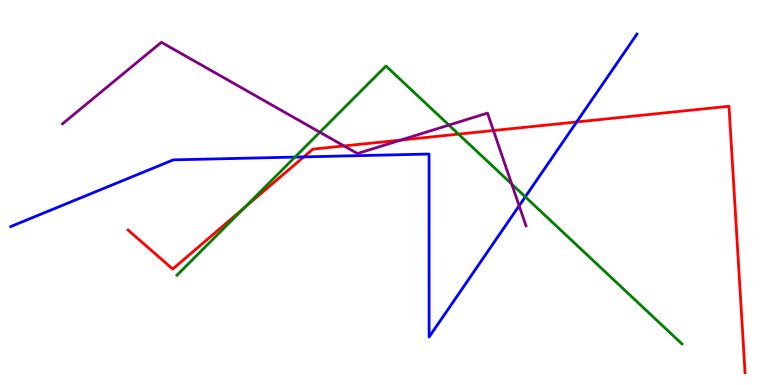[{'lines': ['blue', 'red'], 'intersections': [{'x': 3.92, 'y': 5.92}, {'x': 7.44, 'y': 6.83}]}, {'lines': ['green', 'red'], 'intersections': [{'x': 3.16, 'y': 4.61}, {'x': 5.92, 'y': 6.52}]}, {'lines': ['purple', 'red'], 'intersections': [{'x': 4.44, 'y': 6.21}, {'x': 5.17, 'y': 6.36}, {'x': 6.37, 'y': 6.61}]}, {'lines': ['blue', 'green'], 'intersections': [{'x': 3.81, 'y': 5.92}, {'x': 6.78, 'y': 4.89}]}, {'lines': ['blue', 'purple'], 'intersections': [{'x': 6.7, 'y': 4.66}]}, {'lines': ['green', 'purple'], 'intersections': [{'x': 4.13, 'y': 6.57}, {'x': 5.79, 'y': 6.75}, {'x': 6.6, 'y': 5.22}]}]